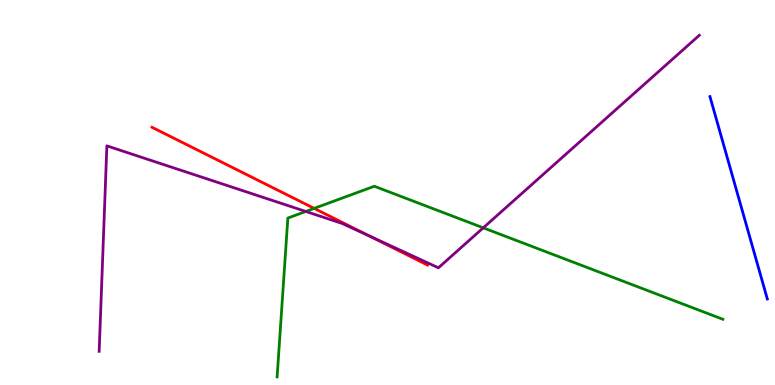[{'lines': ['blue', 'red'], 'intersections': []}, {'lines': ['green', 'red'], 'intersections': [{'x': 4.05, 'y': 4.59}]}, {'lines': ['purple', 'red'], 'intersections': [{'x': 4.77, 'y': 3.87}]}, {'lines': ['blue', 'green'], 'intersections': []}, {'lines': ['blue', 'purple'], 'intersections': []}, {'lines': ['green', 'purple'], 'intersections': [{'x': 3.95, 'y': 4.51}, {'x': 6.24, 'y': 4.08}]}]